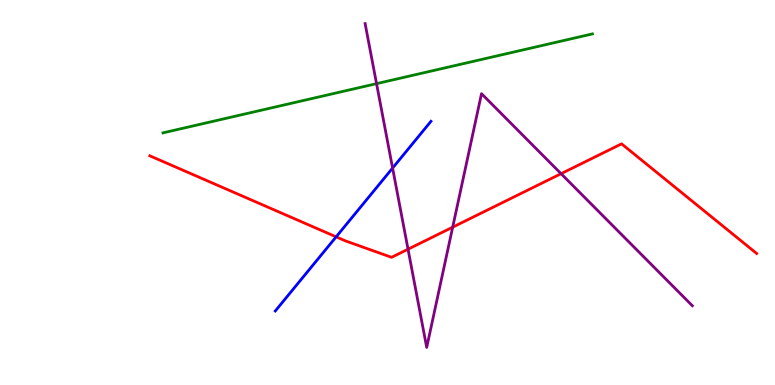[{'lines': ['blue', 'red'], 'intersections': [{'x': 4.34, 'y': 3.85}]}, {'lines': ['green', 'red'], 'intersections': []}, {'lines': ['purple', 'red'], 'intersections': [{'x': 5.26, 'y': 3.53}, {'x': 5.84, 'y': 4.1}, {'x': 7.24, 'y': 5.49}]}, {'lines': ['blue', 'green'], 'intersections': []}, {'lines': ['blue', 'purple'], 'intersections': [{'x': 5.07, 'y': 5.63}]}, {'lines': ['green', 'purple'], 'intersections': [{'x': 4.86, 'y': 7.83}]}]